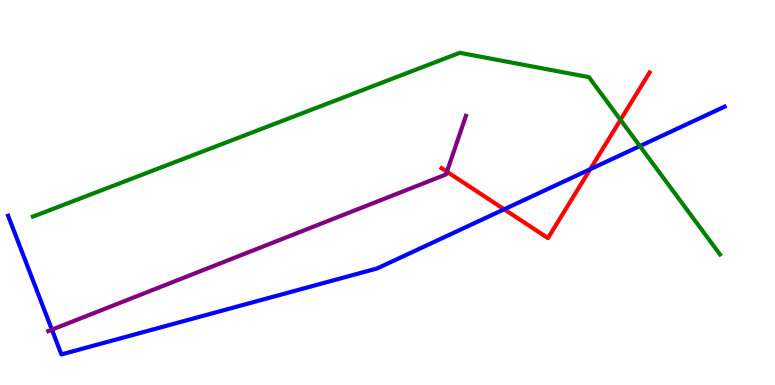[{'lines': ['blue', 'red'], 'intersections': [{'x': 6.51, 'y': 4.56}, {'x': 7.62, 'y': 5.6}]}, {'lines': ['green', 'red'], 'intersections': [{'x': 8.01, 'y': 6.89}]}, {'lines': ['purple', 'red'], 'intersections': [{'x': 5.77, 'y': 5.54}]}, {'lines': ['blue', 'green'], 'intersections': [{'x': 8.26, 'y': 6.21}]}, {'lines': ['blue', 'purple'], 'intersections': [{'x': 0.67, 'y': 1.44}]}, {'lines': ['green', 'purple'], 'intersections': []}]